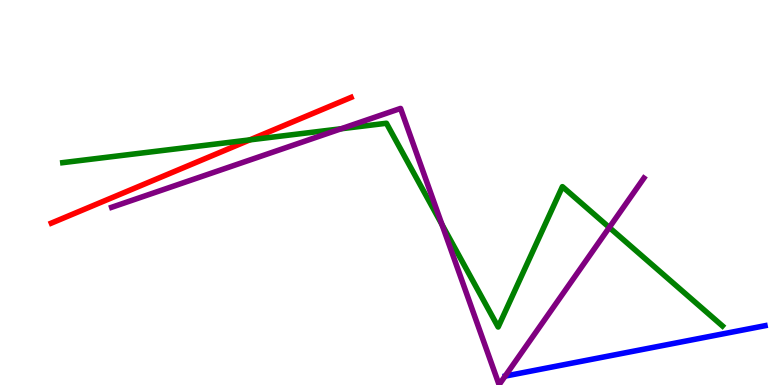[{'lines': ['blue', 'red'], 'intersections': []}, {'lines': ['green', 'red'], 'intersections': [{'x': 3.22, 'y': 6.37}]}, {'lines': ['purple', 'red'], 'intersections': []}, {'lines': ['blue', 'green'], 'intersections': []}, {'lines': ['blue', 'purple'], 'intersections': []}, {'lines': ['green', 'purple'], 'intersections': [{'x': 4.4, 'y': 6.66}, {'x': 5.7, 'y': 4.17}, {'x': 7.86, 'y': 4.09}]}]